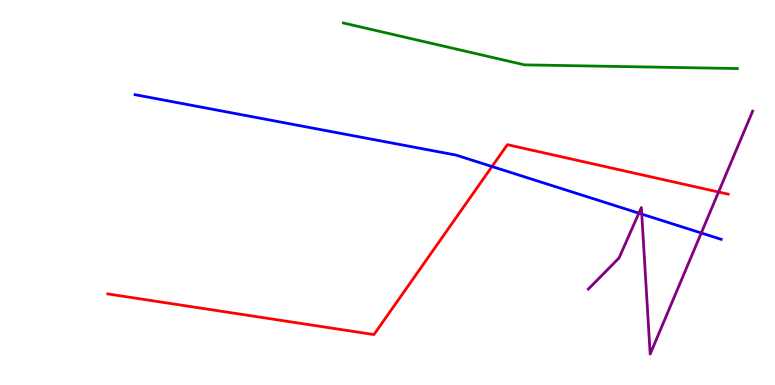[{'lines': ['blue', 'red'], 'intersections': [{'x': 6.35, 'y': 5.67}]}, {'lines': ['green', 'red'], 'intersections': []}, {'lines': ['purple', 'red'], 'intersections': [{'x': 9.27, 'y': 5.01}]}, {'lines': ['blue', 'green'], 'intersections': []}, {'lines': ['blue', 'purple'], 'intersections': [{'x': 8.24, 'y': 4.46}, {'x': 8.28, 'y': 4.44}, {'x': 9.05, 'y': 3.95}]}, {'lines': ['green', 'purple'], 'intersections': []}]